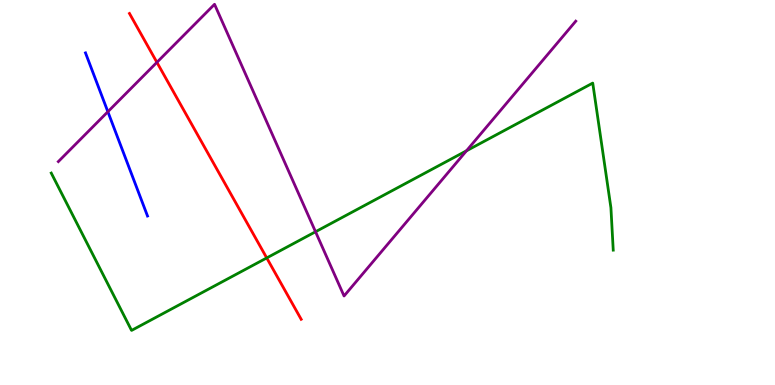[{'lines': ['blue', 'red'], 'intersections': []}, {'lines': ['green', 'red'], 'intersections': [{'x': 3.44, 'y': 3.3}]}, {'lines': ['purple', 'red'], 'intersections': [{'x': 2.02, 'y': 8.38}]}, {'lines': ['blue', 'green'], 'intersections': []}, {'lines': ['blue', 'purple'], 'intersections': [{'x': 1.39, 'y': 7.1}]}, {'lines': ['green', 'purple'], 'intersections': [{'x': 4.07, 'y': 3.98}, {'x': 6.02, 'y': 6.08}]}]